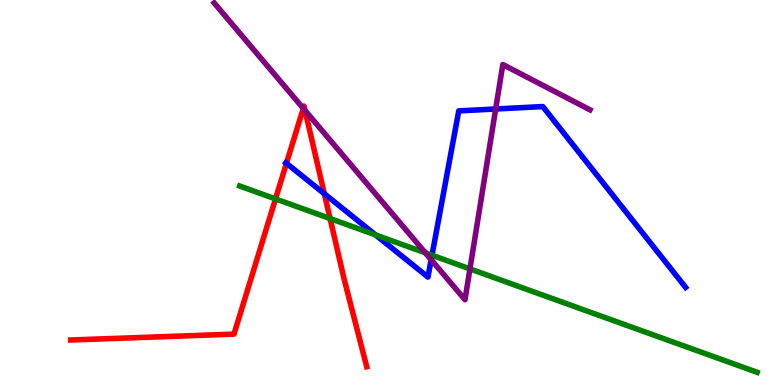[{'lines': ['blue', 'red'], 'intersections': [{'x': 3.7, 'y': 5.76}, {'x': 4.19, 'y': 4.97}]}, {'lines': ['green', 'red'], 'intersections': [{'x': 3.55, 'y': 4.83}, {'x': 4.26, 'y': 4.32}]}, {'lines': ['purple', 'red'], 'intersections': [{'x': 3.91, 'y': 7.18}, {'x': 3.94, 'y': 7.13}]}, {'lines': ['blue', 'green'], 'intersections': [{'x': 4.85, 'y': 3.9}, {'x': 5.57, 'y': 3.37}]}, {'lines': ['blue', 'purple'], 'intersections': [{'x': 5.56, 'y': 3.25}, {'x': 6.4, 'y': 7.17}]}, {'lines': ['green', 'purple'], 'intersections': [{'x': 5.49, 'y': 3.43}, {'x': 6.06, 'y': 3.02}]}]